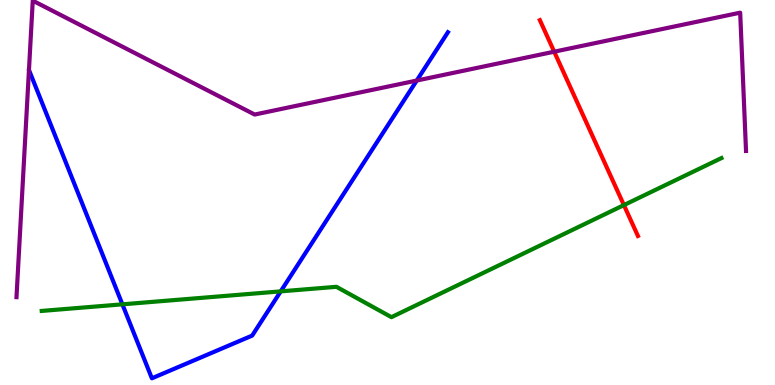[{'lines': ['blue', 'red'], 'intersections': []}, {'lines': ['green', 'red'], 'intersections': [{'x': 8.05, 'y': 4.67}]}, {'lines': ['purple', 'red'], 'intersections': [{'x': 7.15, 'y': 8.66}]}, {'lines': ['blue', 'green'], 'intersections': [{'x': 1.58, 'y': 2.1}, {'x': 3.62, 'y': 2.43}]}, {'lines': ['blue', 'purple'], 'intersections': [{'x': 5.38, 'y': 7.91}]}, {'lines': ['green', 'purple'], 'intersections': []}]